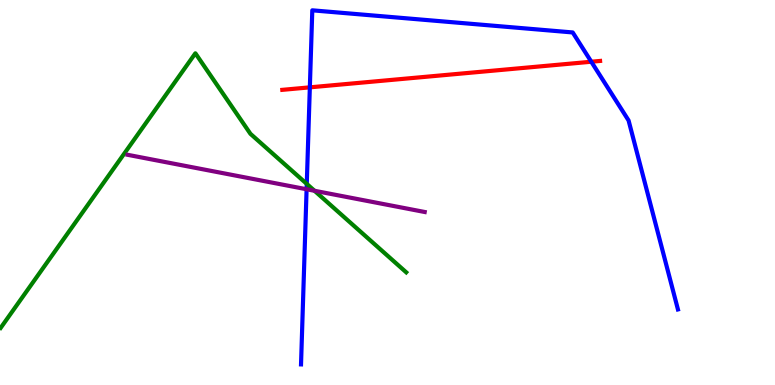[{'lines': ['blue', 'red'], 'intersections': [{'x': 4.0, 'y': 7.73}, {'x': 7.63, 'y': 8.4}]}, {'lines': ['green', 'red'], 'intersections': []}, {'lines': ['purple', 'red'], 'intersections': []}, {'lines': ['blue', 'green'], 'intersections': [{'x': 3.96, 'y': 5.22}]}, {'lines': ['blue', 'purple'], 'intersections': [{'x': 3.96, 'y': 5.08}]}, {'lines': ['green', 'purple'], 'intersections': [{'x': 4.06, 'y': 5.04}]}]